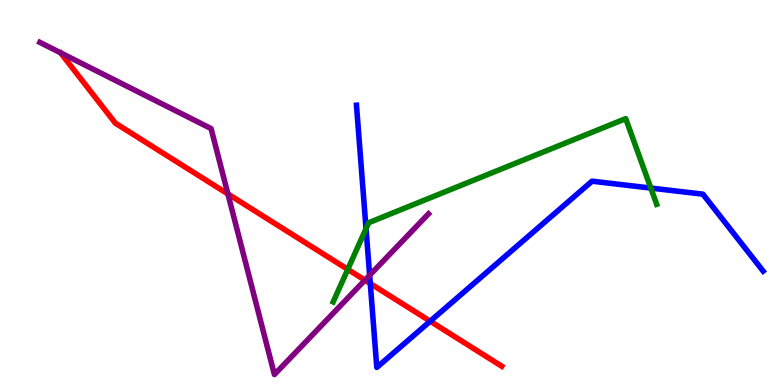[{'lines': ['blue', 'red'], 'intersections': [{'x': 4.78, 'y': 2.64}, {'x': 5.55, 'y': 1.66}]}, {'lines': ['green', 'red'], 'intersections': [{'x': 4.49, 'y': 3.0}]}, {'lines': ['purple', 'red'], 'intersections': [{'x': 2.94, 'y': 4.96}, {'x': 4.71, 'y': 2.72}]}, {'lines': ['blue', 'green'], 'intersections': [{'x': 4.72, 'y': 4.06}, {'x': 8.4, 'y': 5.12}]}, {'lines': ['blue', 'purple'], 'intersections': [{'x': 4.77, 'y': 2.85}]}, {'lines': ['green', 'purple'], 'intersections': []}]